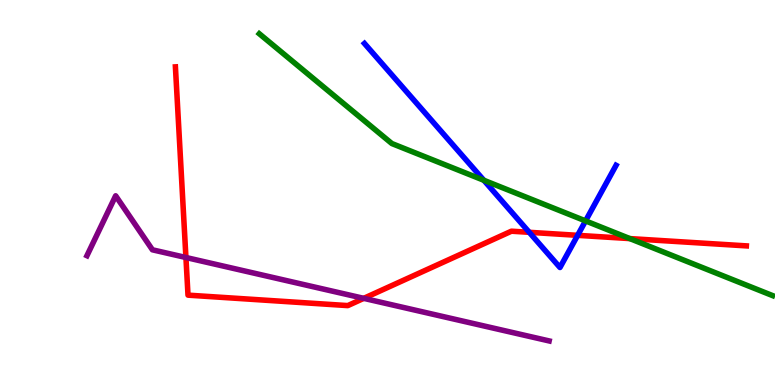[{'lines': ['blue', 'red'], 'intersections': [{'x': 6.83, 'y': 3.97}, {'x': 7.45, 'y': 3.89}]}, {'lines': ['green', 'red'], 'intersections': [{'x': 8.13, 'y': 3.8}]}, {'lines': ['purple', 'red'], 'intersections': [{'x': 2.4, 'y': 3.31}, {'x': 4.69, 'y': 2.25}]}, {'lines': ['blue', 'green'], 'intersections': [{'x': 6.24, 'y': 5.32}, {'x': 7.56, 'y': 4.26}]}, {'lines': ['blue', 'purple'], 'intersections': []}, {'lines': ['green', 'purple'], 'intersections': []}]